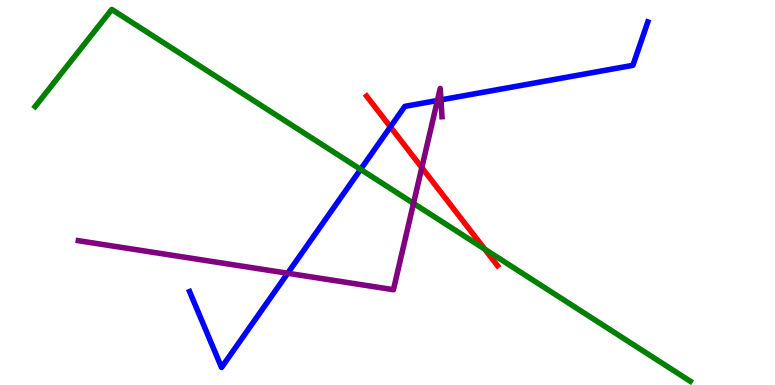[{'lines': ['blue', 'red'], 'intersections': [{'x': 5.04, 'y': 6.7}]}, {'lines': ['green', 'red'], 'intersections': [{'x': 6.25, 'y': 3.53}]}, {'lines': ['purple', 'red'], 'intersections': [{'x': 5.44, 'y': 5.65}]}, {'lines': ['blue', 'green'], 'intersections': [{'x': 4.65, 'y': 5.6}]}, {'lines': ['blue', 'purple'], 'intersections': [{'x': 3.71, 'y': 2.9}, {'x': 5.64, 'y': 7.39}, {'x': 5.69, 'y': 7.41}]}, {'lines': ['green', 'purple'], 'intersections': [{'x': 5.34, 'y': 4.72}]}]